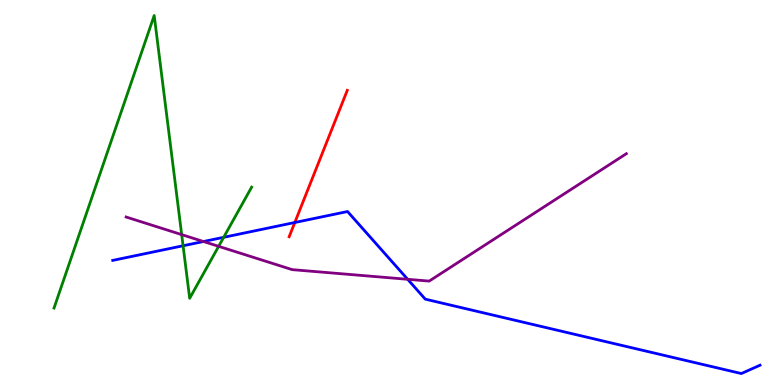[{'lines': ['blue', 'red'], 'intersections': [{'x': 3.8, 'y': 4.22}]}, {'lines': ['green', 'red'], 'intersections': []}, {'lines': ['purple', 'red'], 'intersections': []}, {'lines': ['blue', 'green'], 'intersections': [{'x': 2.36, 'y': 3.62}, {'x': 2.89, 'y': 3.84}]}, {'lines': ['blue', 'purple'], 'intersections': [{'x': 2.63, 'y': 3.73}, {'x': 5.26, 'y': 2.75}]}, {'lines': ['green', 'purple'], 'intersections': [{'x': 2.34, 'y': 3.91}, {'x': 2.82, 'y': 3.6}]}]